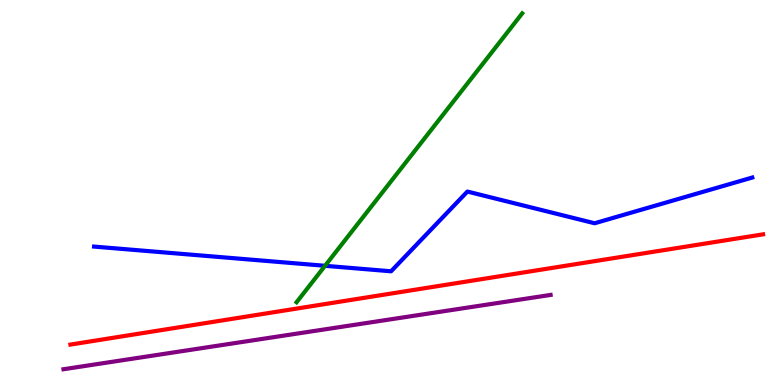[{'lines': ['blue', 'red'], 'intersections': []}, {'lines': ['green', 'red'], 'intersections': []}, {'lines': ['purple', 'red'], 'intersections': []}, {'lines': ['blue', 'green'], 'intersections': [{'x': 4.19, 'y': 3.1}]}, {'lines': ['blue', 'purple'], 'intersections': []}, {'lines': ['green', 'purple'], 'intersections': []}]